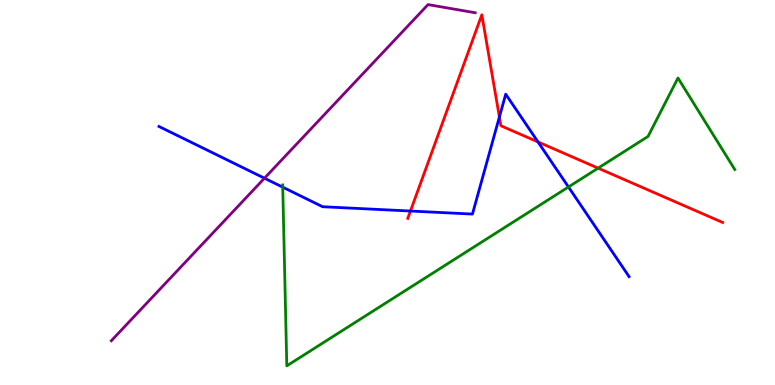[{'lines': ['blue', 'red'], 'intersections': [{'x': 5.3, 'y': 4.52}, {'x': 6.44, 'y': 6.96}, {'x': 6.94, 'y': 6.31}]}, {'lines': ['green', 'red'], 'intersections': [{'x': 7.72, 'y': 5.63}]}, {'lines': ['purple', 'red'], 'intersections': []}, {'lines': ['blue', 'green'], 'intersections': [{'x': 3.65, 'y': 5.14}, {'x': 7.34, 'y': 5.14}]}, {'lines': ['blue', 'purple'], 'intersections': [{'x': 3.41, 'y': 5.37}]}, {'lines': ['green', 'purple'], 'intersections': []}]